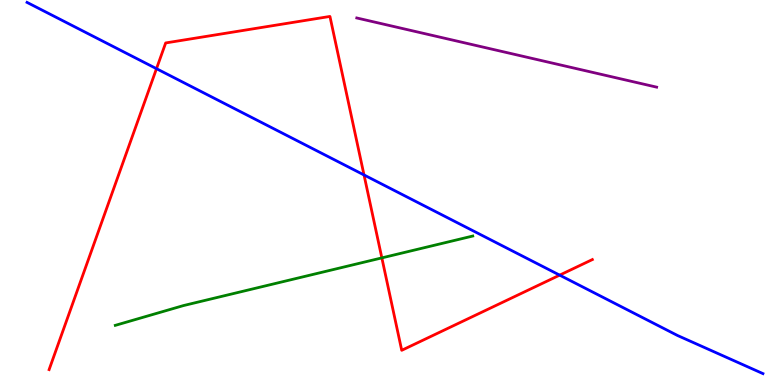[{'lines': ['blue', 'red'], 'intersections': [{'x': 2.02, 'y': 8.22}, {'x': 4.7, 'y': 5.46}, {'x': 7.22, 'y': 2.85}]}, {'lines': ['green', 'red'], 'intersections': [{'x': 4.93, 'y': 3.3}]}, {'lines': ['purple', 'red'], 'intersections': []}, {'lines': ['blue', 'green'], 'intersections': []}, {'lines': ['blue', 'purple'], 'intersections': []}, {'lines': ['green', 'purple'], 'intersections': []}]